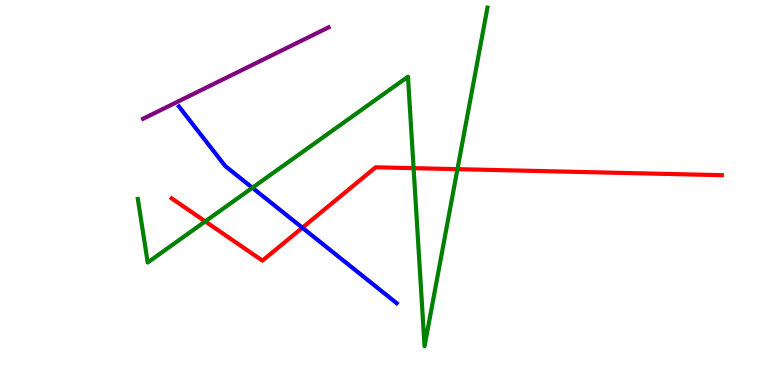[{'lines': ['blue', 'red'], 'intersections': [{'x': 3.9, 'y': 4.09}]}, {'lines': ['green', 'red'], 'intersections': [{'x': 2.65, 'y': 4.25}, {'x': 5.34, 'y': 5.63}, {'x': 5.9, 'y': 5.61}]}, {'lines': ['purple', 'red'], 'intersections': []}, {'lines': ['blue', 'green'], 'intersections': [{'x': 3.26, 'y': 5.12}]}, {'lines': ['blue', 'purple'], 'intersections': []}, {'lines': ['green', 'purple'], 'intersections': []}]